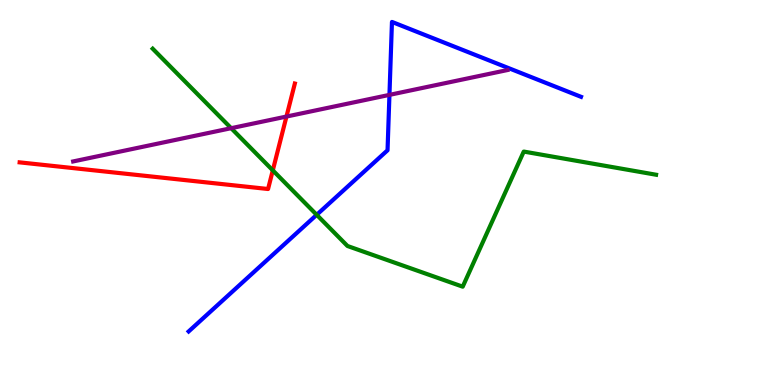[{'lines': ['blue', 'red'], 'intersections': []}, {'lines': ['green', 'red'], 'intersections': [{'x': 3.52, 'y': 5.58}]}, {'lines': ['purple', 'red'], 'intersections': [{'x': 3.7, 'y': 6.97}]}, {'lines': ['blue', 'green'], 'intersections': [{'x': 4.09, 'y': 4.42}]}, {'lines': ['blue', 'purple'], 'intersections': [{'x': 5.03, 'y': 7.54}]}, {'lines': ['green', 'purple'], 'intersections': [{'x': 2.98, 'y': 6.67}]}]